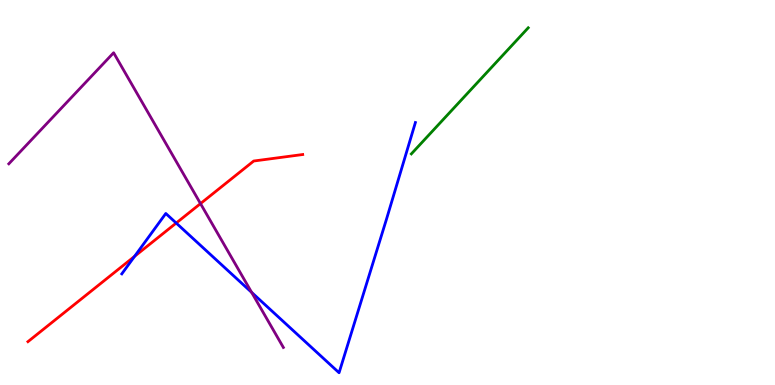[{'lines': ['blue', 'red'], 'intersections': [{'x': 1.74, 'y': 3.34}, {'x': 2.27, 'y': 4.21}]}, {'lines': ['green', 'red'], 'intersections': []}, {'lines': ['purple', 'red'], 'intersections': [{'x': 2.59, 'y': 4.71}]}, {'lines': ['blue', 'green'], 'intersections': []}, {'lines': ['blue', 'purple'], 'intersections': [{'x': 3.25, 'y': 2.41}]}, {'lines': ['green', 'purple'], 'intersections': []}]